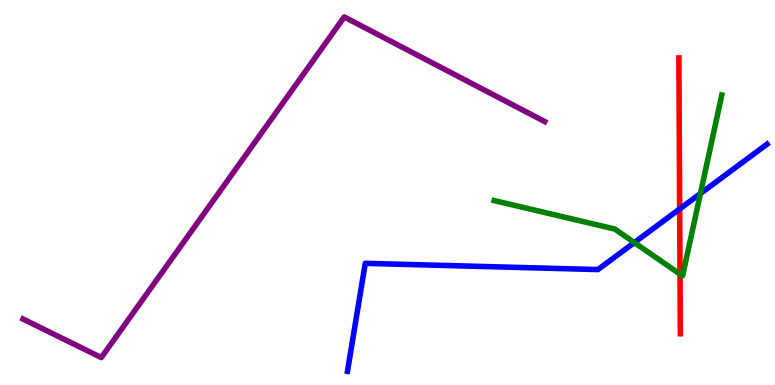[{'lines': ['blue', 'red'], 'intersections': [{'x': 8.77, 'y': 4.57}]}, {'lines': ['green', 'red'], 'intersections': [{'x': 8.77, 'y': 2.88}]}, {'lines': ['purple', 'red'], 'intersections': []}, {'lines': ['blue', 'green'], 'intersections': [{'x': 8.18, 'y': 3.7}, {'x': 9.04, 'y': 4.97}]}, {'lines': ['blue', 'purple'], 'intersections': []}, {'lines': ['green', 'purple'], 'intersections': []}]